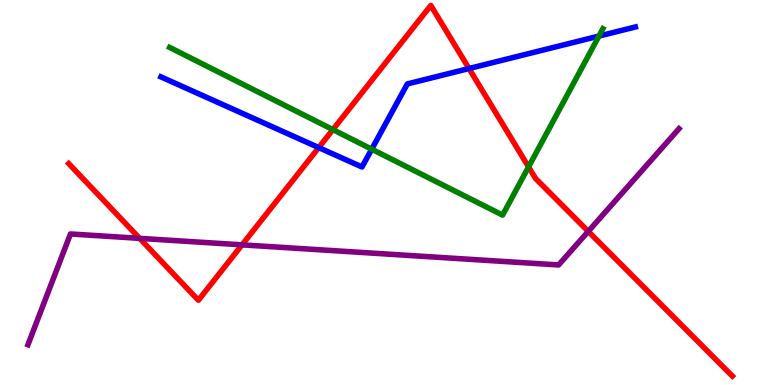[{'lines': ['blue', 'red'], 'intersections': [{'x': 4.11, 'y': 6.17}, {'x': 6.05, 'y': 8.22}]}, {'lines': ['green', 'red'], 'intersections': [{'x': 4.3, 'y': 6.63}, {'x': 6.82, 'y': 5.66}]}, {'lines': ['purple', 'red'], 'intersections': [{'x': 1.8, 'y': 3.81}, {'x': 3.12, 'y': 3.64}, {'x': 7.59, 'y': 3.99}]}, {'lines': ['blue', 'green'], 'intersections': [{'x': 4.8, 'y': 6.13}, {'x': 7.73, 'y': 9.06}]}, {'lines': ['blue', 'purple'], 'intersections': []}, {'lines': ['green', 'purple'], 'intersections': []}]